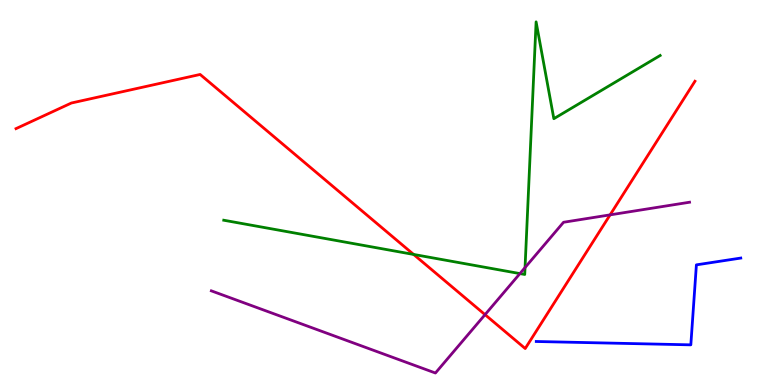[{'lines': ['blue', 'red'], 'intersections': []}, {'lines': ['green', 'red'], 'intersections': [{'x': 5.34, 'y': 3.39}]}, {'lines': ['purple', 'red'], 'intersections': [{'x': 6.26, 'y': 1.83}, {'x': 7.87, 'y': 4.42}]}, {'lines': ['blue', 'green'], 'intersections': []}, {'lines': ['blue', 'purple'], 'intersections': []}, {'lines': ['green', 'purple'], 'intersections': [{'x': 6.71, 'y': 2.89}, {'x': 6.77, 'y': 3.05}]}]